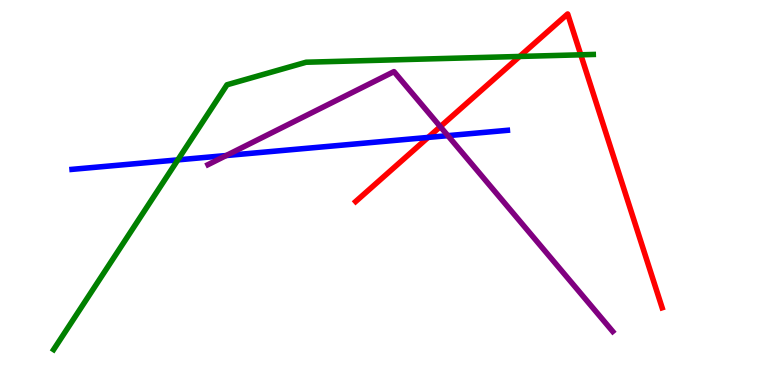[{'lines': ['blue', 'red'], 'intersections': [{'x': 5.52, 'y': 6.43}]}, {'lines': ['green', 'red'], 'intersections': [{'x': 6.7, 'y': 8.53}, {'x': 7.49, 'y': 8.58}]}, {'lines': ['purple', 'red'], 'intersections': [{'x': 5.68, 'y': 6.71}]}, {'lines': ['blue', 'green'], 'intersections': [{'x': 2.29, 'y': 5.85}]}, {'lines': ['blue', 'purple'], 'intersections': [{'x': 2.92, 'y': 5.96}, {'x': 5.78, 'y': 6.48}]}, {'lines': ['green', 'purple'], 'intersections': []}]